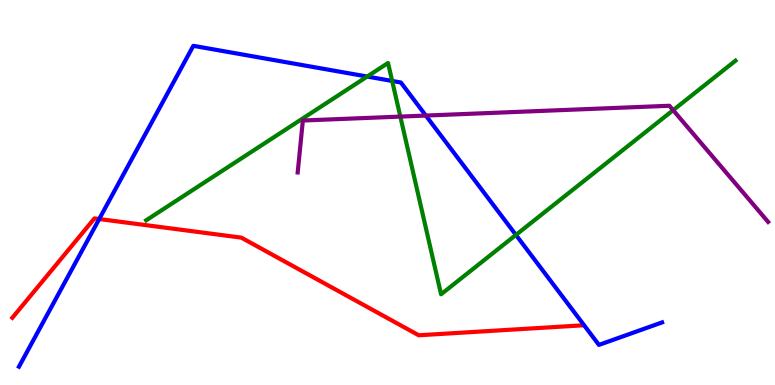[{'lines': ['blue', 'red'], 'intersections': [{'x': 1.28, 'y': 4.31}]}, {'lines': ['green', 'red'], 'intersections': []}, {'lines': ['purple', 'red'], 'intersections': []}, {'lines': ['blue', 'green'], 'intersections': [{'x': 4.74, 'y': 8.01}, {'x': 5.06, 'y': 7.9}, {'x': 6.66, 'y': 3.9}]}, {'lines': ['blue', 'purple'], 'intersections': [{'x': 5.49, 'y': 7.0}]}, {'lines': ['green', 'purple'], 'intersections': [{'x': 5.17, 'y': 6.97}, {'x': 8.69, 'y': 7.14}]}]